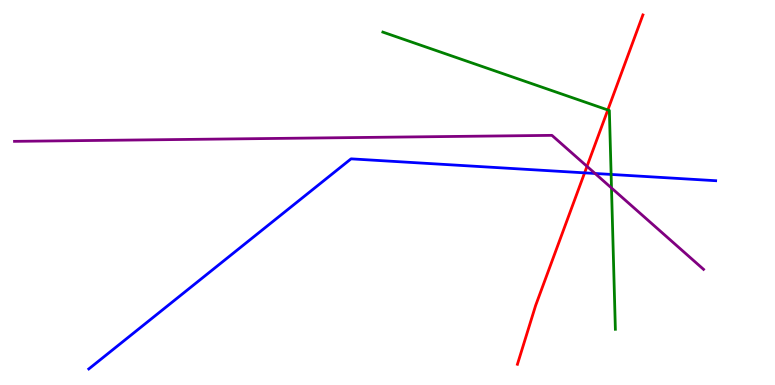[{'lines': ['blue', 'red'], 'intersections': [{'x': 7.54, 'y': 5.51}]}, {'lines': ['green', 'red'], 'intersections': [{'x': 7.84, 'y': 7.14}]}, {'lines': ['purple', 'red'], 'intersections': [{'x': 7.57, 'y': 5.68}]}, {'lines': ['blue', 'green'], 'intersections': [{'x': 7.89, 'y': 5.47}]}, {'lines': ['blue', 'purple'], 'intersections': [{'x': 7.68, 'y': 5.49}]}, {'lines': ['green', 'purple'], 'intersections': [{'x': 7.89, 'y': 5.12}]}]